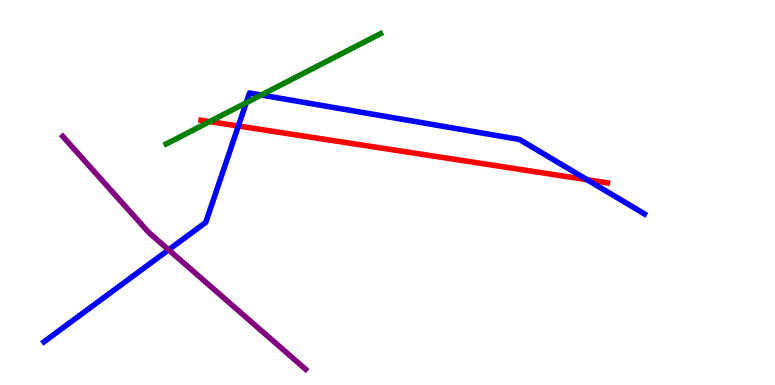[{'lines': ['blue', 'red'], 'intersections': [{'x': 3.08, 'y': 6.73}, {'x': 7.57, 'y': 5.33}]}, {'lines': ['green', 'red'], 'intersections': [{'x': 2.71, 'y': 6.84}]}, {'lines': ['purple', 'red'], 'intersections': []}, {'lines': ['blue', 'green'], 'intersections': [{'x': 3.18, 'y': 7.33}, {'x': 3.37, 'y': 7.53}]}, {'lines': ['blue', 'purple'], 'intersections': [{'x': 2.18, 'y': 3.51}]}, {'lines': ['green', 'purple'], 'intersections': []}]